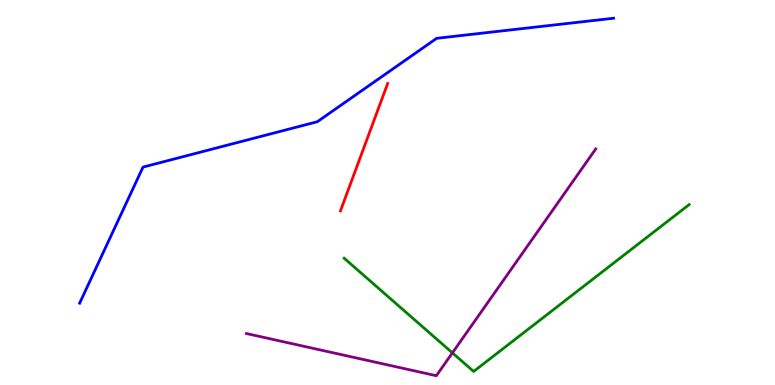[{'lines': ['blue', 'red'], 'intersections': []}, {'lines': ['green', 'red'], 'intersections': []}, {'lines': ['purple', 'red'], 'intersections': []}, {'lines': ['blue', 'green'], 'intersections': []}, {'lines': ['blue', 'purple'], 'intersections': []}, {'lines': ['green', 'purple'], 'intersections': [{'x': 5.84, 'y': 0.835}]}]